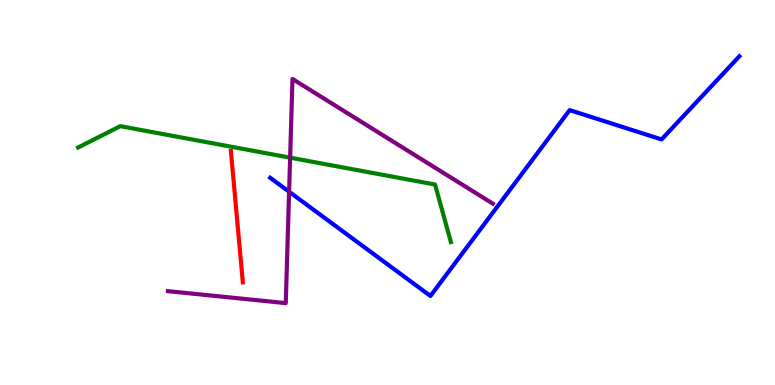[{'lines': ['blue', 'red'], 'intersections': []}, {'lines': ['green', 'red'], 'intersections': []}, {'lines': ['purple', 'red'], 'intersections': []}, {'lines': ['blue', 'green'], 'intersections': []}, {'lines': ['blue', 'purple'], 'intersections': [{'x': 3.73, 'y': 5.02}]}, {'lines': ['green', 'purple'], 'intersections': [{'x': 3.74, 'y': 5.91}]}]